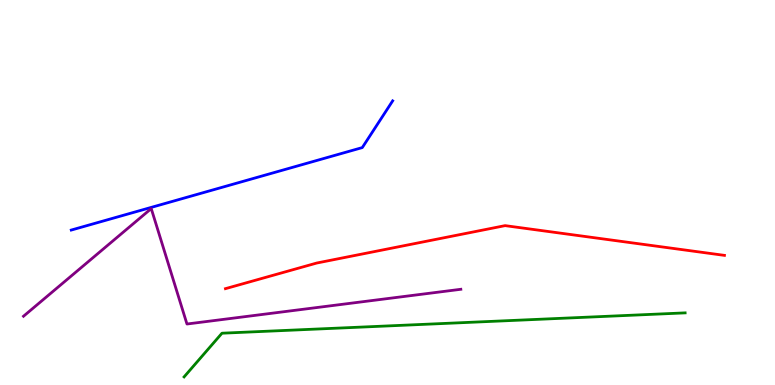[{'lines': ['blue', 'red'], 'intersections': []}, {'lines': ['green', 'red'], 'intersections': []}, {'lines': ['purple', 'red'], 'intersections': []}, {'lines': ['blue', 'green'], 'intersections': []}, {'lines': ['blue', 'purple'], 'intersections': []}, {'lines': ['green', 'purple'], 'intersections': []}]